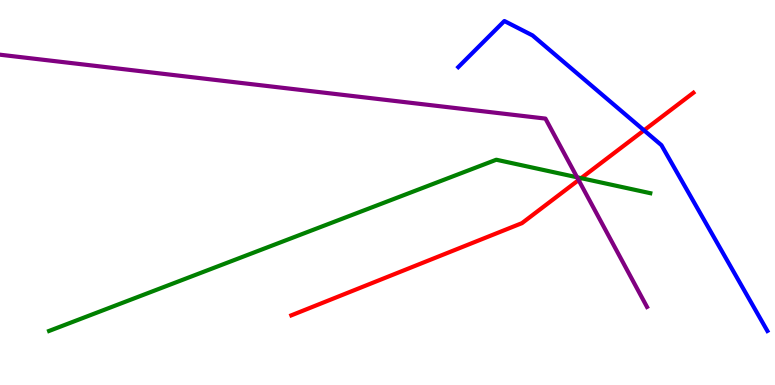[{'lines': ['blue', 'red'], 'intersections': [{'x': 8.31, 'y': 6.61}]}, {'lines': ['green', 'red'], 'intersections': [{'x': 7.5, 'y': 5.37}]}, {'lines': ['purple', 'red'], 'intersections': [{'x': 7.47, 'y': 5.32}]}, {'lines': ['blue', 'green'], 'intersections': []}, {'lines': ['blue', 'purple'], 'intersections': []}, {'lines': ['green', 'purple'], 'intersections': [{'x': 7.45, 'y': 5.4}]}]